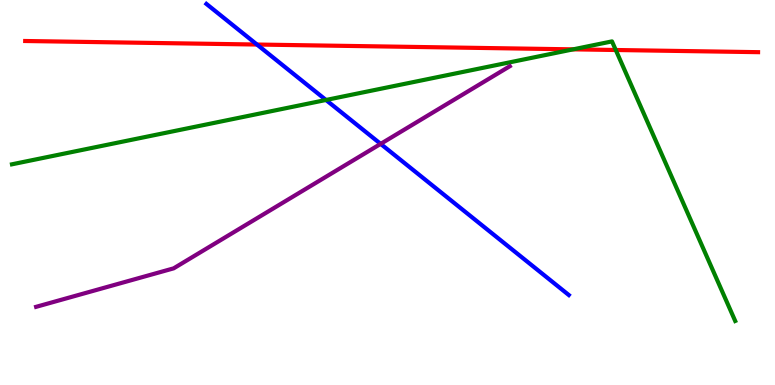[{'lines': ['blue', 'red'], 'intersections': [{'x': 3.32, 'y': 8.84}]}, {'lines': ['green', 'red'], 'intersections': [{'x': 7.4, 'y': 8.72}, {'x': 7.95, 'y': 8.7}]}, {'lines': ['purple', 'red'], 'intersections': []}, {'lines': ['blue', 'green'], 'intersections': [{'x': 4.21, 'y': 7.4}]}, {'lines': ['blue', 'purple'], 'intersections': [{'x': 4.91, 'y': 6.26}]}, {'lines': ['green', 'purple'], 'intersections': []}]